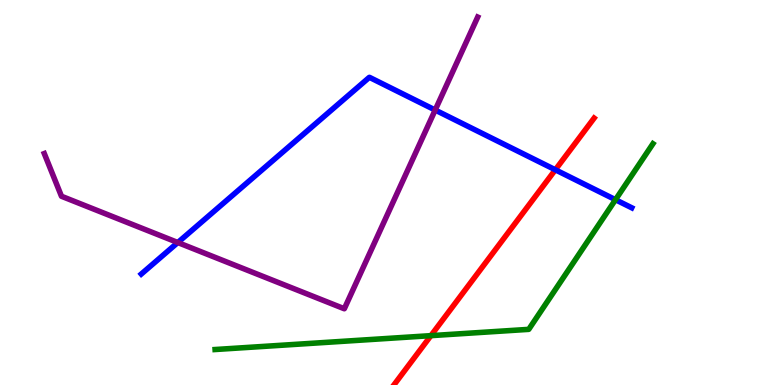[{'lines': ['blue', 'red'], 'intersections': [{'x': 7.17, 'y': 5.59}]}, {'lines': ['green', 'red'], 'intersections': [{'x': 5.56, 'y': 1.28}]}, {'lines': ['purple', 'red'], 'intersections': []}, {'lines': ['blue', 'green'], 'intersections': [{'x': 7.94, 'y': 4.81}]}, {'lines': ['blue', 'purple'], 'intersections': [{'x': 2.29, 'y': 3.7}, {'x': 5.62, 'y': 7.14}]}, {'lines': ['green', 'purple'], 'intersections': []}]